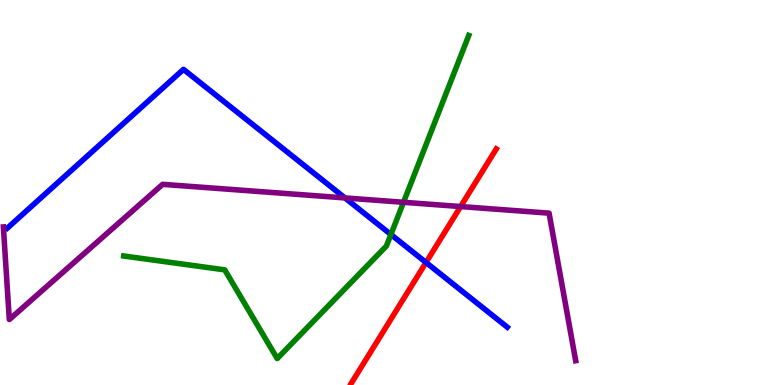[{'lines': ['blue', 'red'], 'intersections': [{'x': 5.5, 'y': 3.18}]}, {'lines': ['green', 'red'], 'intersections': []}, {'lines': ['purple', 'red'], 'intersections': [{'x': 5.94, 'y': 4.63}]}, {'lines': ['blue', 'green'], 'intersections': [{'x': 5.04, 'y': 3.91}]}, {'lines': ['blue', 'purple'], 'intersections': [{'x': 4.45, 'y': 4.86}]}, {'lines': ['green', 'purple'], 'intersections': [{'x': 5.21, 'y': 4.75}]}]